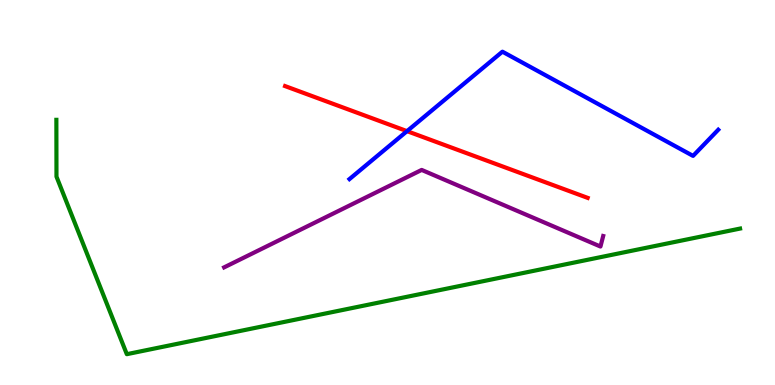[{'lines': ['blue', 'red'], 'intersections': [{'x': 5.25, 'y': 6.59}]}, {'lines': ['green', 'red'], 'intersections': []}, {'lines': ['purple', 'red'], 'intersections': []}, {'lines': ['blue', 'green'], 'intersections': []}, {'lines': ['blue', 'purple'], 'intersections': []}, {'lines': ['green', 'purple'], 'intersections': []}]